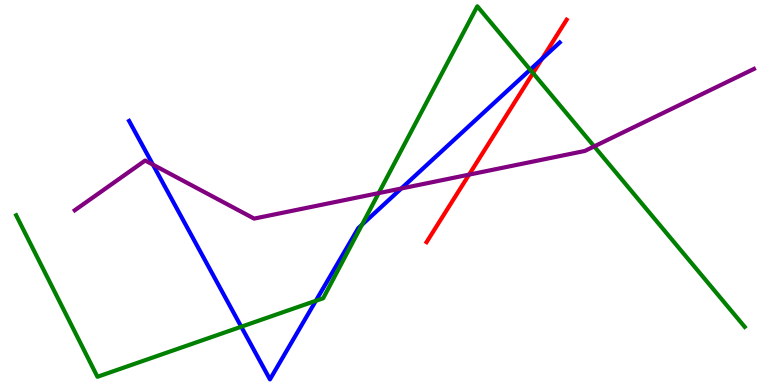[{'lines': ['blue', 'red'], 'intersections': [{'x': 6.99, 'y': 8.47}]}, {'lines': ['green', 'red'], 'intersections': [{'x': 6.88, 'y': 8.1}]}, {'lines': ['purple', 'red'], 'intersections': [{'x': 6.05, 'y': 5.46}]}, {'lines': ['blue', 'green'], 'intersections': [{'x': 3.11, 'y': 1.51}, {'x': 4.08, 'y': 2.19}, {'x': 4.67, 'y': 4.16}, {'x': 6.84, 'y': 8.19}]}, {'lines': ['blue', 'purple'], 'intersections': [{'x': 1.97, 'y': 5.72}, {'x': 5.18, 'y': 5.1}]}, {'lines': ['green', 'purple'], 'intersections': [{'x': 4.89, 'y': 4.98}, {'x': 7.67, 'y': 6.2}]}]